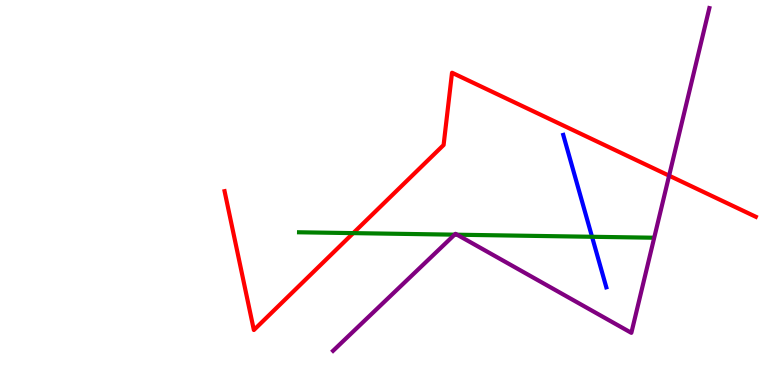[{'lines': ['blue', 'red'], 'intersections': []}, {'lines': ['green', 'red'], 'intersections': [{'x': 4.56, 'y': 3.94}]}, {'lines': ['purple', 'red'], 'intersections': [{'x': 8.63, 'y': 5.44}]}, {'lines': ['blue', 'green'], 'intersections': [{'x': 7.64, 'y': 3.85}]}, {'lines': ['blue', 'purple'], 'intersections': []}, {'lines': ['green', 'purple'], 'intersections': [{'x': 5.87, 'y': 3.9}, {'x': 5.9, 'y': 3.9}]}]